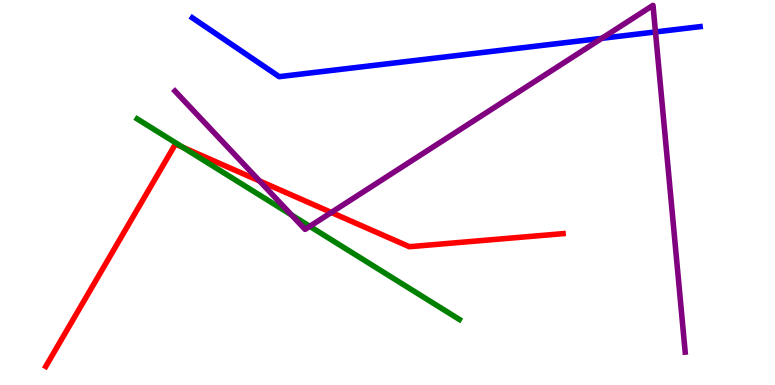[{'lines': ['blue', 'red'], 'intersections': []}, {'lines': ['green', 'red'], 'intersections': [{'x': 2.36, 'y': 6.18}]}, {'lines': ['purple', 'red'], 'intersections': [{'x': 3.35, 'y': 5.3}, {'x': 4.28, 'y': 4.48}]}, {'lines': ['blue', 'green'], 'intersections': []}, {'lines': ['blue', 'purple'], 'intersections': [{'x': 7.77, 'y': 9.0}, {'x': 8.46, 'y': 9.17}]}, {'lines': ['green', 'purple'], 'intersections': [{'x': 3.76, 'y': 4.42}, {'x': 4.0, 'y': 4.12}]}]